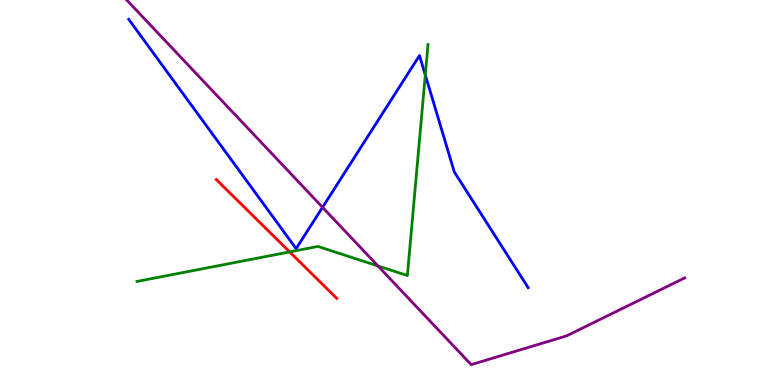[{'lines': ['blue', 'red'], 'intersections': []}, {'lines': ['green', 'red'], 'intersections': [{'x': 3.74, 'y': 3.46}]}, {'lines': ['purple', 'red'], 'intersections': []}, {'lines': ['blue', 'green'], 'intersections': [{'x': 5.49, 'y': 8.05}]}, {'lines': ['blue', 'purple'], 'intersections': [{'x': 4.16, 'y': 4.62}]}, {'lines': ['green', 'purple'], 'intersections': [{'x': 4.88, 'y': 3.09}]}]